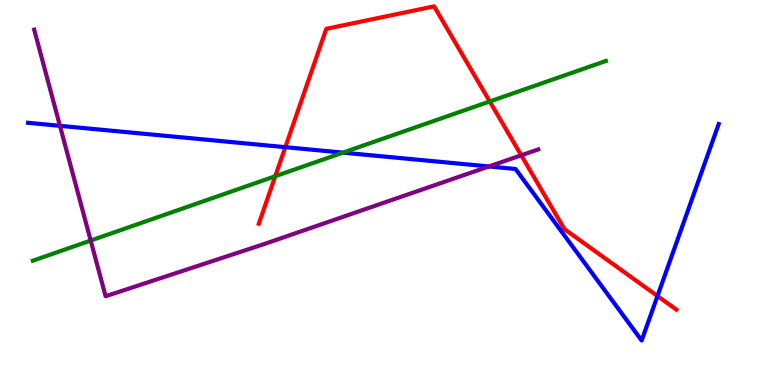[{'lines': ['blue', 'red'], 'intersections': [{'x': 3.68, 'y': 6.18}, {'x': 8.48, 'y': 2.31}]}, {'lines': ['green', 'red'], 'intersections': [{'x': 3.55, 'y': 5.42}, {'x': 6.32, 'y': 7.36}]}, {'lines': ['purple', 'red'], 'intersections': [{'x': 6.73, 'y': 5.97}]}, {'lines': ['blue', 'green'], 'intersections': [{'x': 4.43, 'y': 6.04}]}, {'lines': ['blue', 'purple'], 'intersections': [{'x': 0.774, 'y': 6.73}, {'x': 6.31, 'y': 5.68}]}, {'lines': ['green', 'purple'], 'intersections': [{'x': 1.17, 'y': 3.75}]}]